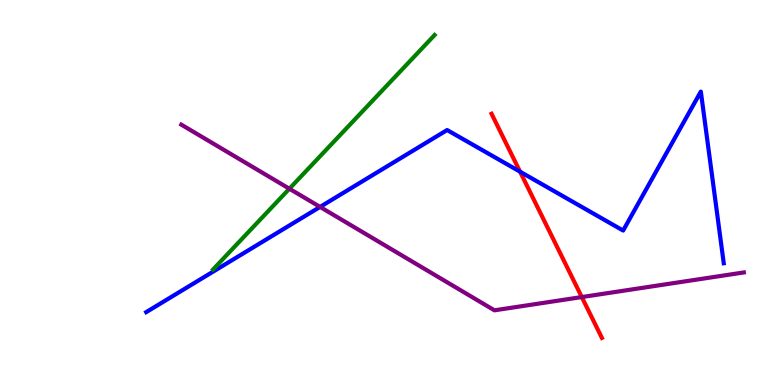[{'lines': ['blue', 'red'], 'intersections': [{'x': 6.71, 'y': 5.54}]}, {'lines': ['green', 'red'], 'intersections': []}, {'lines': ['purple', 'red'], 'intersections': [{'x': 7.51, 'y': 2.28}]}, {'lines': ['blue', 'green'], 'intersections': []}, {'lines': ['blue', 'purple'], 'intersections': [{'x': 4.13, 'y': 4.63}]}, {'lines': ['green', 'purple'], 'intersections': [{'x': 3.73, 'y': 5.1}]}]